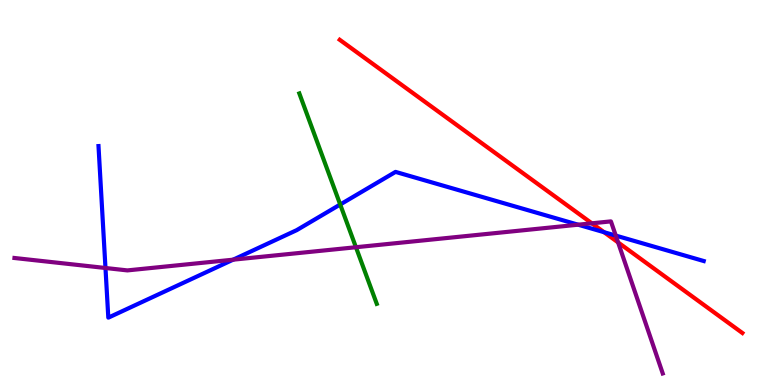[{'lines': ['blue', 'red'], 'intersections': [{'x': 7.79, 'y': 3.97}]}, {'lines': ['green', 'red'], 'intersections': []}, {'lines': ['purple', 'red'], 'intersections': [{'x': 7.64, 'y': 4.2}, {'x': 7.98, 'y': 3.7}]}, {'lines': ['blue', 'green'], 'intersections': [{'x': 4.39, 'y': 4.69}]}, {'lines': ['blue', 'purple'], 'intersections': [{'x': 1.36, 'y': 3.04}, {'x': 3.01, 'y': 3.26}, {'x': 7.46, 'y': 4.16}, {'x': 7.95, 'y': 3.88}]}, {'lines': ['green', 'purple'], 'intersections': [{'x': 4.59, 'y': 3.58}]}]